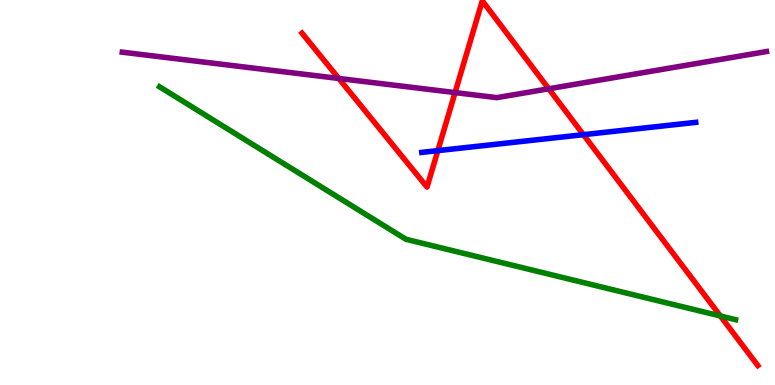[{'lines': ['blue', 'red'], 'intersections': [{'x': 5.65, 'y': 6.09}, {'x': 7.53, 'y': 6.5}]}, {'lines': ['green', 'red'], 'intersections': [{'x': 9.3, 'y': 1.79}]}, {'lines': ['purple', 'red'], 'intersections': [{'x': 4.37, 'y': 7.96}, {'x': 5.87, 'y': 7.6}, {'x': 7.08, 'y': 7.69}]}, {'lines': ['blue', 'green'], 'intersections': []}, {'lines': ['blue', 'purple'], 'intersections': []}, {'lines': ['green', 'purple'], 'intersections': []}]